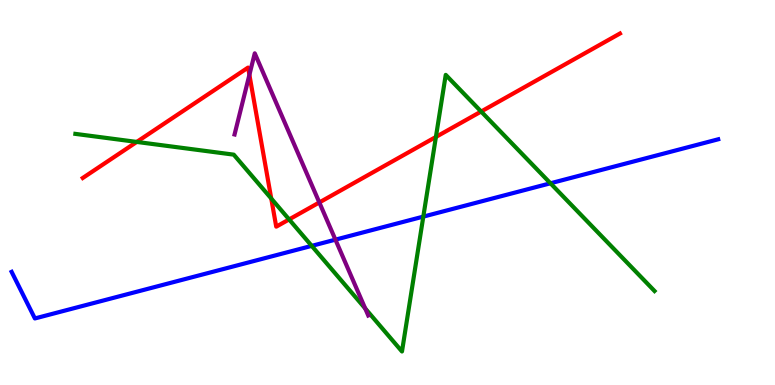[{'lines': ['blue', 'red'], 'intersections': []}, {'lines': ['green', 'red'], 'intersections': [{'x': 1.76, 'y': 6.31}, {'x': 3.5, 'y': 4.84}, {'x': 3.73, 'y': 4.3}, {'x': 5.62, 'y': 6.44}, {'x': 6.21, 'y': 7.1}]}, {'lines': ['purple', 'red'], 'intersections': [{'x': 3.22, 'y': 8.06}, {'x': 4.12, 'y': 4.74}]}, {'lines': ['blue', 'green'], 'intersections': [{'x': 4.02, 'y': 3.61}, {'x': 5.46, 'y': 4.37}, {'x': 7.1, 'y': 5.24}]}, {'lines': ['blue', 'purple'], 'intersections': [{'x': 4.33, 'y': 3.78}]}, {'lines': ['green', 'purple'], 'intersections': [{'x': 4.71, 'y': 1.99}]}]